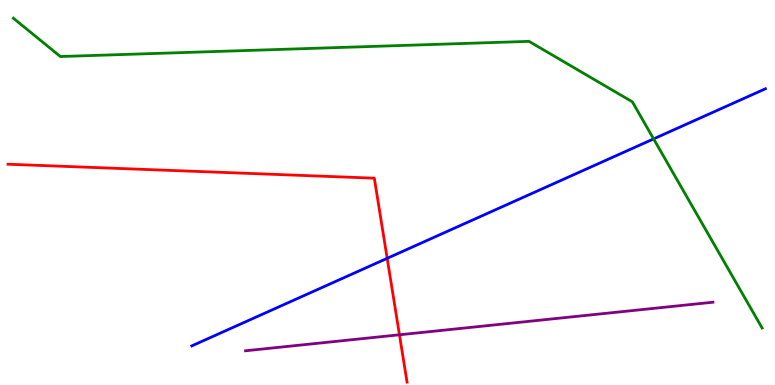[{'lines': ['blue', 'red'], 'intersections': [{'x': 5.0, 'y': 3.29}]}, {'lines': ['green', 'red'], 'intersections': []}, {'lines': ['purple', 'red'], 'intersections': [{'x': 5.15, 'y': 1.3}]}, {'lines': ['blue', 'green'], 'intersections': [{'x': 8.43, 'y': 6.39}]}, {'lines': ['blue', 'purple'], 'intersections': []}, {'lines': ['green', 'purple'], 'intersections': []}]